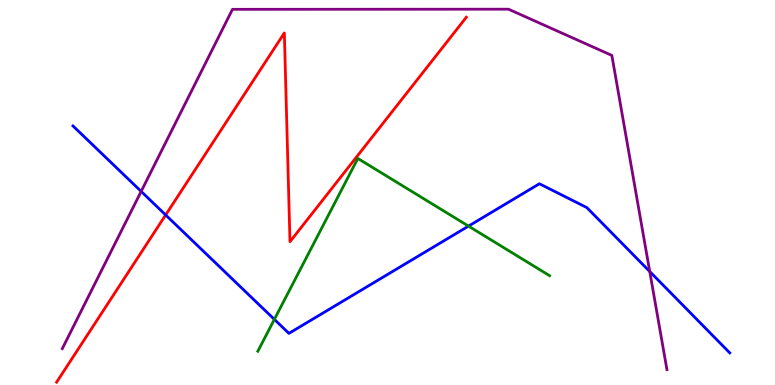[{'lines': ['blue', 'red'], 'intersections': [{'x': 2.14, 'y': 4.42}]}, {'lines': ['green', 'red'], 'intersections': []}, {'lines': ['purple', 'red'], 'intersections': []}, {'lines': ['blue', 'green'], 'intersections': [{'x': 3.54, 'y': 1.7}, {'x': 6.05, 'y': 4.13}]}, {'lines': ['blue', 'purple'], 'intersections': [{'x': 1.82, 'y': 5.03}, {'x': 8.38, 'y': 2.95}]}, {'lines': ['green', 'purple'], 'intersections': []}]